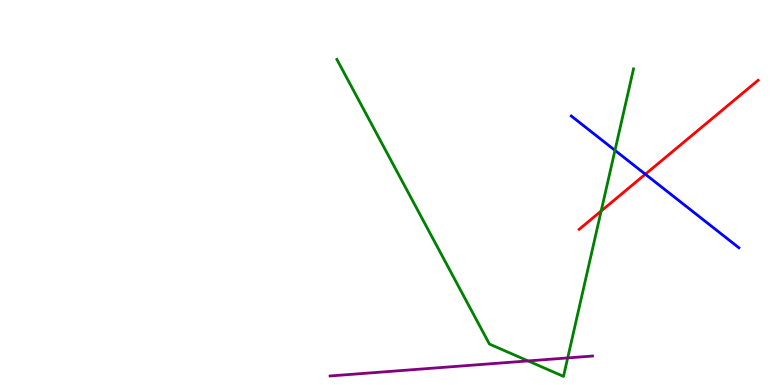[{'lines': ['blue', 'red'], 'intersections': [{'x': 8.33, 'y': 5.47}]}, {'lines': ['green', 'red'], 'intersections': [{'x': 7.76, 'y': 4.52}]}, {'lines': ['purple', 'red'], 'intersections': []}, {'lines': ['blue', 'green'], 'intersections': [{'x': 7.94, 'y': 6.09}]}, {'lines': ['blue', 'purple'], 'intersections': []}, {'lines': ['green', 'purple'], 'intersections': [{'x': 6.81, 'y': 0.625}, {'x': 7.33, 'y': 0.704}]}]